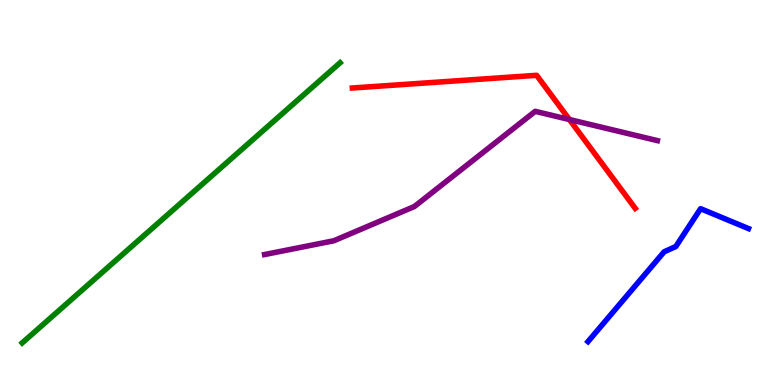[{'lines': ['blue', 'red'], 'intersections': []}, {'lines': ['green', 'red'], 'intersections': []}, {'lines': ['purple', 'red'], 'intersections': [{'x': 7.35, 'y': 6.9}]}, {'lines': ['blue', 'green'], 'intersections': []}, {'lines': ['blue', 'purple'], 'intersections': []}, {'lines': ['green', 'purple'], 'intersections': []}]